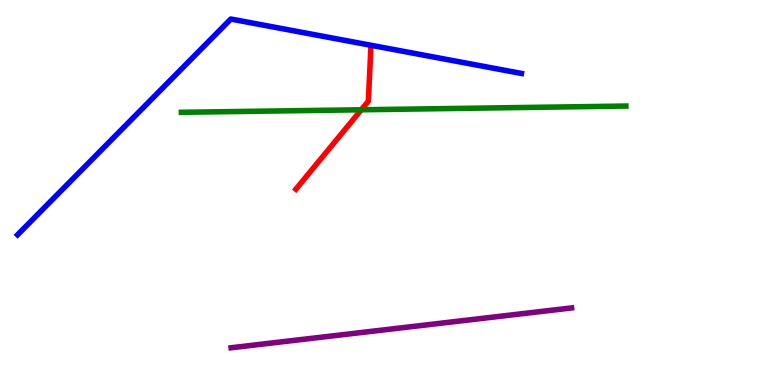[{'lines': ['blue', 'red'], 'intersections': []}, {'lines': ['green', 'red'], 'intersections': [{'x': 4.66, 'y': 7.15}]}, {'lines': ['purple', 'red'], 'intersections': []}, {'lines': ['blue', 'green'], 'intersections': []}, {'lines': ['blue', 'purple'], 'intersections': []}, {'lines': ['green', 'purple'], 'intersections': []}]